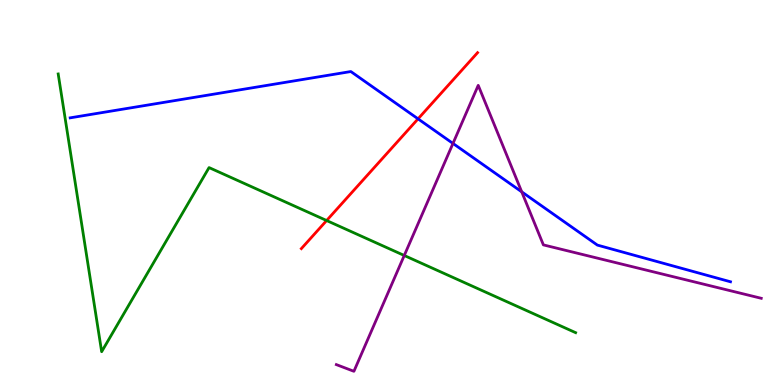[{'lines': ['blue', 'red'], 'intersections': [{'x': 5.39, 'y': 6.91}]}, {'lines': ['green', 'red'], 'intersections': [{'x': 4.21, 'y': 4.27}]}, {'lines': ['purple', 'red'], 'intersections': []}, {'lines': ['blue', 'green'], 'intersections': []}, {'lines': ['blue', 'purple'], 'intersections': [{'x': 5.84, 'y': 6.27}, {'x': 6.73, 'y': 5.02}]}, {'lines': ['green', 'purple'], 'intersections': [{'x': 5.22, 'y': 3.36}]}]